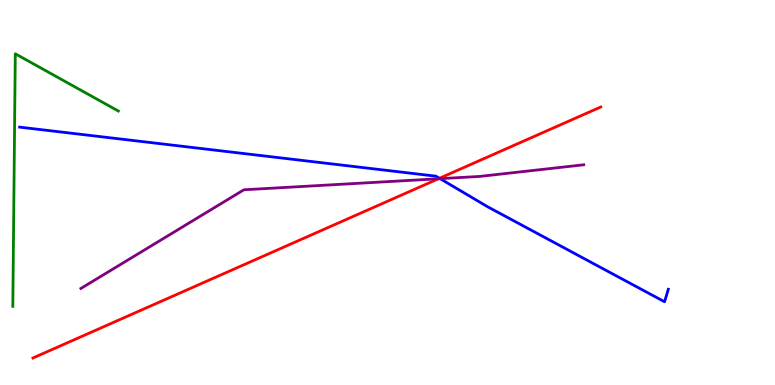[{'lines': ['blue', 'red'], 'intersections': [{'x': 5.67, 'y': 5.37}]}, {'lines': ['green', 'red'], 'intersections': []}, {'lines': ['purple', 'red'], 'intersections': [{'x': 5.66, 'y': 5.36}]}, {'lines': ['blue', 'green'], 'intersections': []}, {'lines': ['blue', 'purple'], 'intersections': [{'x': 5.68, 'y': 5.36}]}, {'lines': ['green', 'purple'], 'intersections': []}]